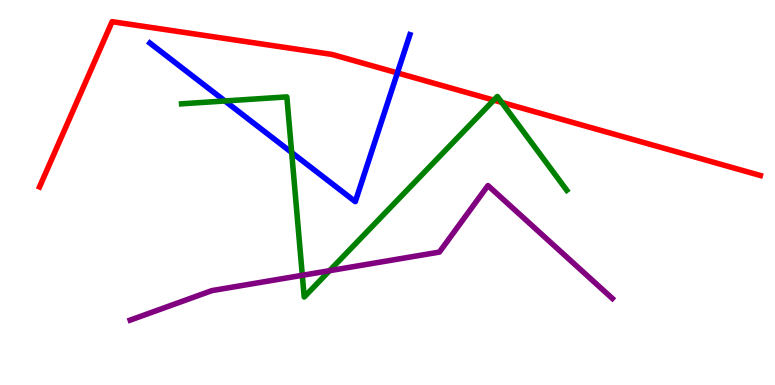[{'lines': ['blue', 'red'], 'intersections': [{'x': 5.13, 'y': 8.11}]}, {'lines': ['green', 'red'], 'intersections': [{'x': 6.37, 'y': 7.4}, {'x': 6.47, 'y': 7.34}]}, {'lines': ['purple', 'red'], 'intersections': []}, {'lines': ['blue', 'green'], 'intersections': [{'x': 2.9, 'y': 7.38}, {'x': 3.76, 'y': 6.04}]}, {'lines': ['blue', 'purple'], 'intersections': []}, {'lines': ['green', 'purple'], 'intersections': [{'x': 3.9, 'y': 2.85}, {'x': 4.25, 'y': 2.97}]}]